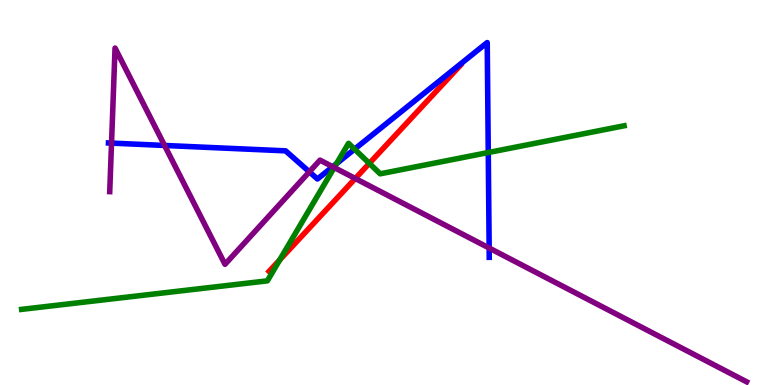[{'lines': ['blue', 'red'], 'intersections': []}, {'lines': ['green', 'red'], 'intersections': [{'x': 3.61, 'y': 3.25}, {'x': 4.77, 'y': 5.76}]}, {'lines': ['purple', 'red'], 'intersections': [{'x': 4.58, 'y': 5.36}]}, {'lines': ['blue', 'green'], 'intersections': [{'x': 4.34, 'y': 5.75}, {'x': 4.57, 'y': 6.13}, {'x': 6.3, 'y': 6.04}]}, {'lines': ['blue', 'purple'], 'intersections': [{'x': 1.44, 'y': 6.28}, {'x': 2.12, 'y': 6.22}, {'x': 3.99, 'y': 5.54}, {'x': 4.29, 'y': 5.67}, {'x': 6.31, 'y': 3.56}]}, {'lines': ['green', 'purple'], 'intersections': [{'x': 4.31, 'y': 5.65}]}]